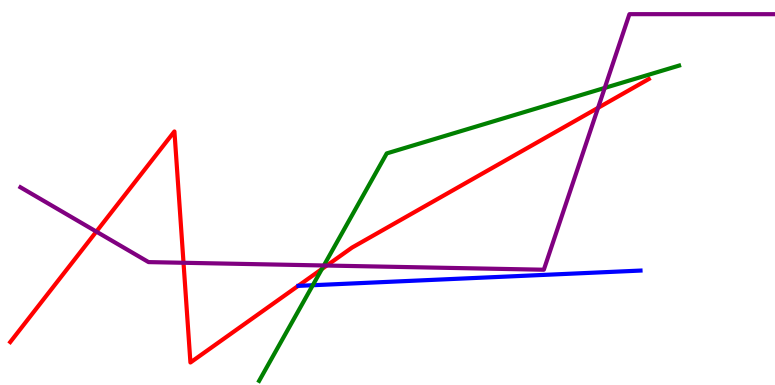[{'lines': ['blue', 'red'], 'intersections': []}, {'lines': ['green', 'red'], 'intersections': [{'x': 4.15, 'y': 3.01}]}, {'lines': ['purple', 'red'], 'intersections': [{'x': 1.24, 'y': 3.98}, {'x': 2.37, 'y': 3.17}, {'x': 4.22, 'y': 3.1}, {'x': 7.72, 'y': 7.2}]}, {'lines': ['blue', 'green'], 'intersections': [{'x': 4.04, 'y': 2.59}]}, {'lines': ['blue', 'purple'], 'intersections': []}, {'lines': ['green', 'purple'], 'intersections': [{'x': 4.18, 'y': 3.1}, {'x': 7.8, 'y': 7.72}]}]